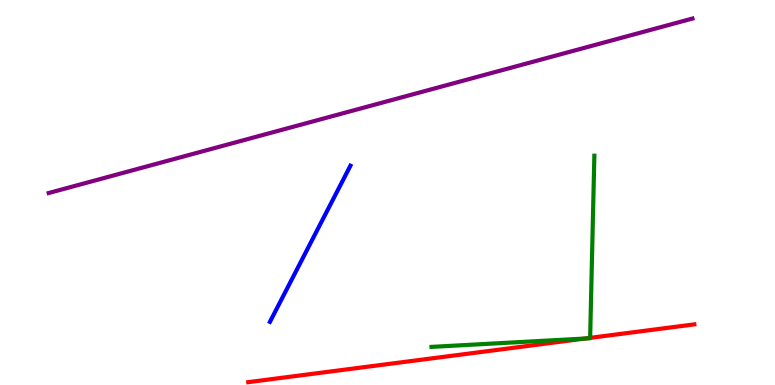[{'lines': ['blue', 'red'], 'intersections': []}, {'lines': ['green', 'red'], 'intersections': [{'x': 7.55, 'y': 1.21}, {'x': 7.61, 'y': 1.22}]}, {'lines': ['purple', 'red'], 'intersections': []}, {'lines': ['blue', 'green'], 'intersections': []}, {'lines': ['blue', 'purple'], 'intersections': []}, {'lines': ['green', 'purple'], 'intersections': []}]